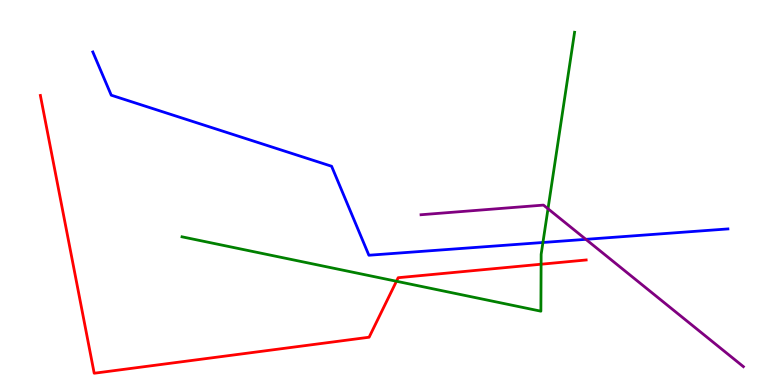[{'lines': ['blue', 'red'], 'intersections': []}, {'lines': ['green', 'red'], 'intersections': [{'x': 5.12, 'y': 2.69}, {'x': 6.98, 'y': 3.14}]}, {'lines': ['purple', 'red'], 'intersections': []}, {'lines': ['blue', 'green'], 'intersections': [{'x': 7.01, 'y': 3.7}]}, {'lines': ['blue', 'purple'], 'intersections': [{'x': 7.56, 'y': 3.78}]}, {'lines': ['green', 'purple'], 'intersections': [{'x': 7.07, 'y': 4.58}]}]